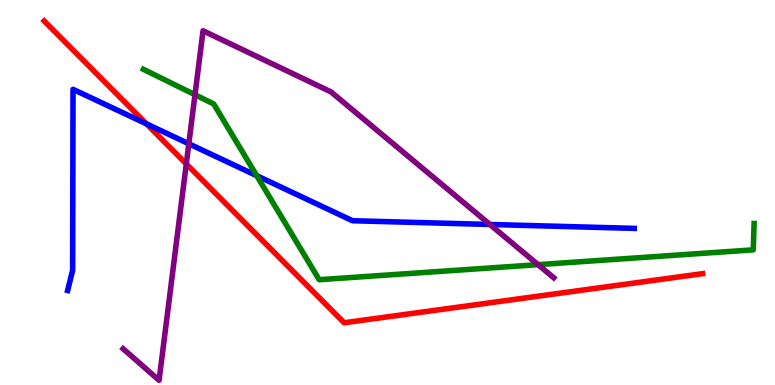[{'lines': ['blue', 'red'], 'intersections': [{'x': 1.89, 'y': 6.78}]}, {'lines': ['green', 'red'], 'intersections': []}, {'lines': ['purple', 'red'], 'intersections': [{'x': 2.4, 'y': 5.74}]}, {'lines': ['blue', 'green'], 'intersections': [{'x': 3.31, 'y': 5.44}]}, {'lines': ['blue', 'purple'], 'intersections': [{'x': 2.44, 'y': 6.27}, {'x': 6.32, 'y': 4.17}]}, {'lines': ['green', 'purple'], 'intersections': [{'x': 2.52, 'y': 7.54}, {'x': 6.94, 'y': 3.13}]}]